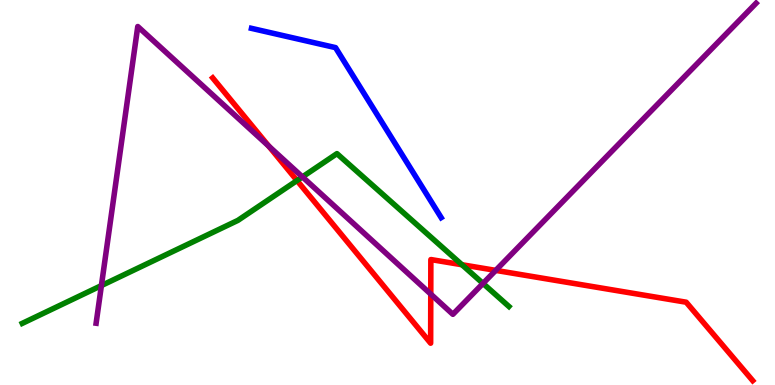[{'lines': ['blue', 'red'], 'intersections': []}, {'lines': ['green', 'red'], 'intersections': [{'x': 3.83, 'y': 5.31}, {'x': 5.96, 'y': 3.12}]}, {'lines': ['purple', 'red'], 'intersections': [{'x': 3.47, 'y': 6.2}, {'x': 5.56, 'y': 2.36}, {'x': 6.4, 'y': 2.98}]}, {'lines': ['blue', 'green'], 'intersections': []}, {'lines': ['blue', 'purple'], 'intersections': []}, {'lines': ['green', 'purple'], 'intersections': [{'x': 1.31, 'y': 2.58}, {'x': 3.9, 'y': 5.41}, {'x': 6.23, 'y': 2.64}]}]